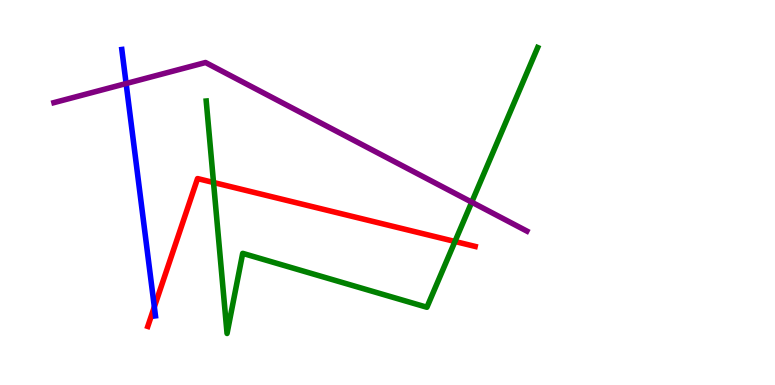[{'lines': ['blue', 'red'], 'intersections': [{'x': 1.99, 'y': 2.03}]}, {'lines': ['green', 'red'], 'intersections': [{'x': 2.76, 'y': 5.26}, {'x': 5.87, 'y': 3.73}]}, {'lines': ['purple', 'red'], 'intersections': []}, {'lines': ['blue', 'green'], 'intersections': []}, {'lines': ['blue', 'purple'], 'intersections': [{'x': 1.63, 'y': 7.83}]}, {'lines': ['green', 'purple'], 'intersections': [{'x': 6.09, 'y': 4.75}]}]